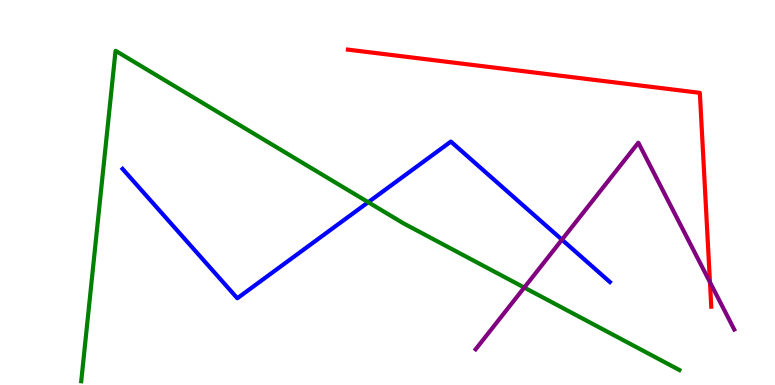[{'lines': ['blue', 'red'], 'intersections': []}, {'lines': ['green', 'red'], 'intersections': []}, {'lines': ['purple', 'red'], 'intersections': [{'x': 9.16, 'y': 2.67}]}, {'lines': ['blue', 'green'], 'intersections': [{'x': 4.75, 'y': 4.75}]}, {'lines': ['blue', 'purple'], 'intersections': [{'x': 7.25, 'y': 3.77}]}, {'lines': ['green', 'purple'], 'intersections': [{'x': 6.76, 'y': 2.53}]}]